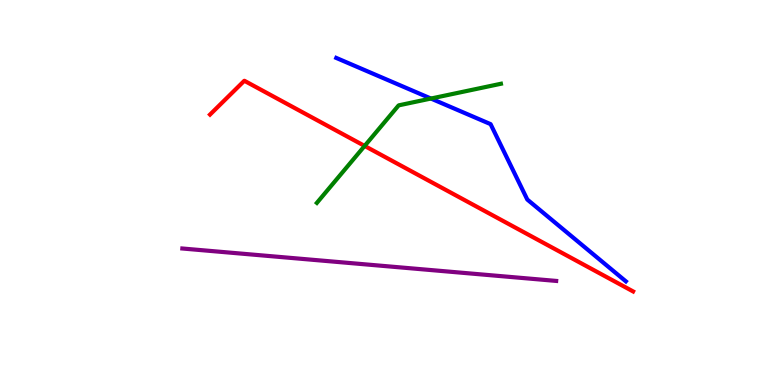[{'lines': ['blue', 'red'], 'intersections': []}, {'lines': ['green', 'red'], 'intersections': [{'x': 4.7, 'y': 6.21}]}, {'lines': ['purple', 'red'], 'intersections': []}, {'lines': ['blue', 'green'], 'intersections': [{'x': 5.56, 'y': 7.44}]}, {'lines': ['blue', 'purple'], 'intersections': []}, {'lines': ['green', 'purple'], 'intersections': []}]